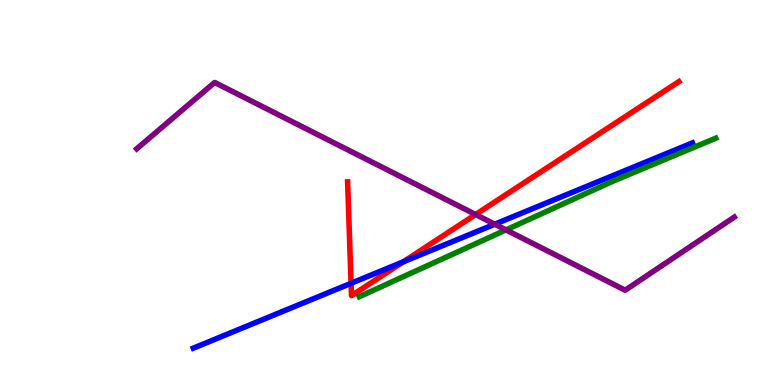[{'lines': ['blue', 'red'], 'intersections': [{'x': 4.53, 'y': 2.64}, {'x': 5.2, 'y': 3.2}]}, {'lines': ['green', 'red'], 'intersections': []}, {'lines': ['purple', 'red'], 'intersections': [{'x': 6.14, 'y': 4.43}]}, {'lines': ['blue', 'green'], 'intersections': []}, {'lines': ['blue', 'purple'], 'intersections': [{'x': 6.38, 'y': 4.18}]}, {'lines': ['green', 'purple'], 'intersections': [{'x': 6.53, 'y': 4.03}]}]